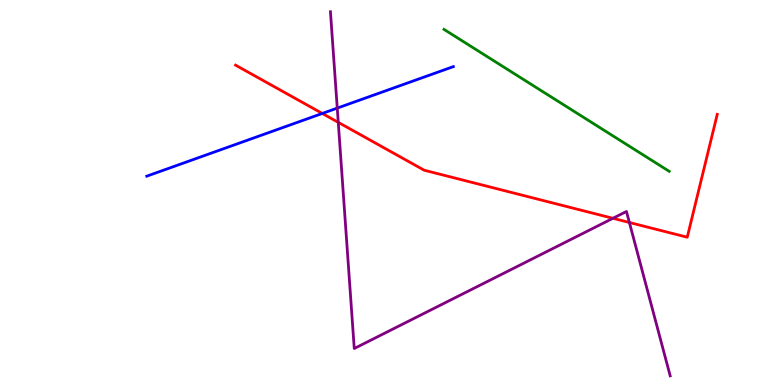[{'lines': ['blue', 'red'], 'intersections': [{'x': 4.16, 'y': 7.05}]}, {'lines': ['green', 'red'], 'intersections': []}, {'lines': ['purple', 'red'], 'intersections': [{'x': 4.36, 'y': 6.82}, {'x': 7.91, 'y': 4.33}, {'x': 8.12, 'y': 4.22}]}, {'lines': ['blue', 'green'], 'intersections': []}, {'lines': ['blue', 'purple'], 'intersections': [{'x': 4.35, 'y': 7.19}]}, {'lines': ['green', 'purple'], 'intersections': []}]